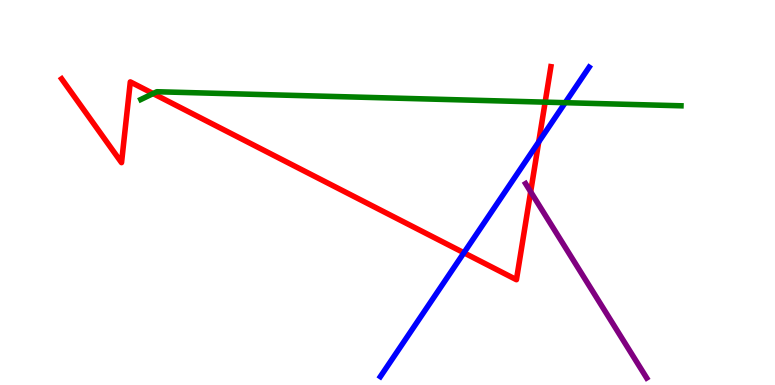[{'lines': ['blue', 'red'], 'intersections': [{'x': 5.99, 'y': 3.43}, {'x': 6.95, 'y': 6.31}]}, {'lines': ['green', 'red'], 'intersections': [{'x': 1.98, 'y': 7.57}, {'x': 7.03, 'y': 7.35}]}, {'lines': ['purple', 'red'], 'intersections': [{'x': 6.85, 'y': 5.02}]}, {'lines': ['blue', 'green'], 'intersections': [{'x': 7.29, 'y': 7.33}]}, {'lines': ['blue', 'purple'], 'intersections': []}, {'lines': ['green', 'purple'], 'intersections': []}]